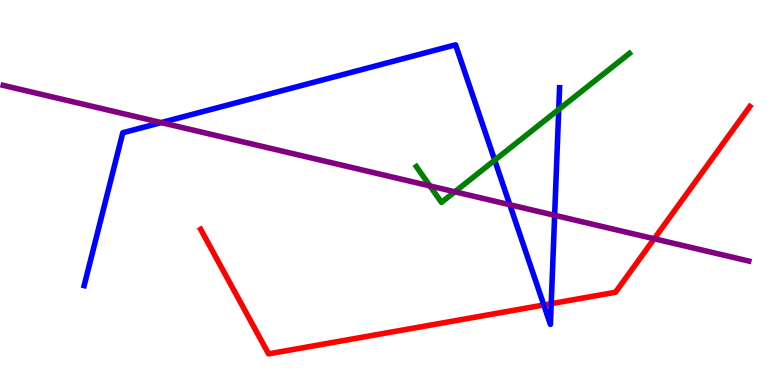[{'lines': ['blue', 'red'], 'intersections': [{'x': 7.02, 'y': 2.08}, {'x': 7.11, 'y': 2.11}]}, {'lines': ['green', 'red'], 'intersections': []}, {'lines': ['purple', 'red'], 'intersections': [{'x': 8.44, 'y': 3.8}]}, {'lines': ['blue', 'green'], 'intersections': [{'x': 6.38, 'y': 5.84}, {'x': 7.21, 'y': 7.16}]}, {'lines': ['blue', 'purple'], 'intersections': [{'x': 2.08, 'y': 6.82}, {'x': 6.58, 'y': 4.68}, {'x': 7.16, 'y': 4.41}]}, {'lines': ['green', 'purple'], 'intersections': [{'x': 5.55, 'y': 5.17}, {'x': 5.87, 'y': 5.02}]}]